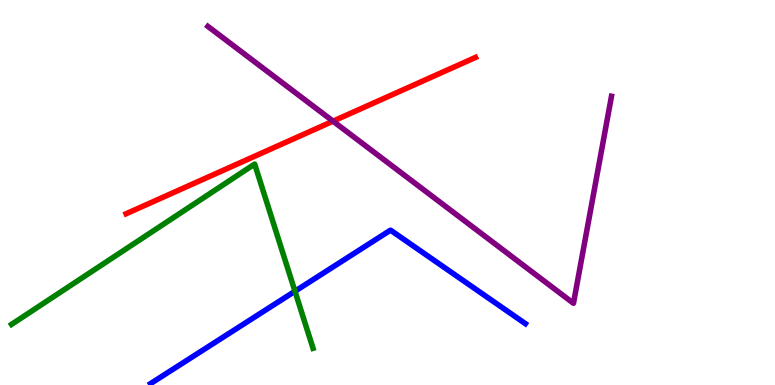[{'lines': ['blue', 'red'], 'intersections': []}, {'lines': ['green', 'red'], 'intersections': []}, {'lines': ['purple', 'red'], 'intersections': [{'x': 4.3, 'y': 6.85}]}, {'lines': ['blue', 'green'], 'intersections': [{'x': 3.81, 'y': 2.44}]}, {'lines': ['blue', 'purple'], 'intersections': []}, {'lines': ['green', 'purple'], 'intersections': []}]